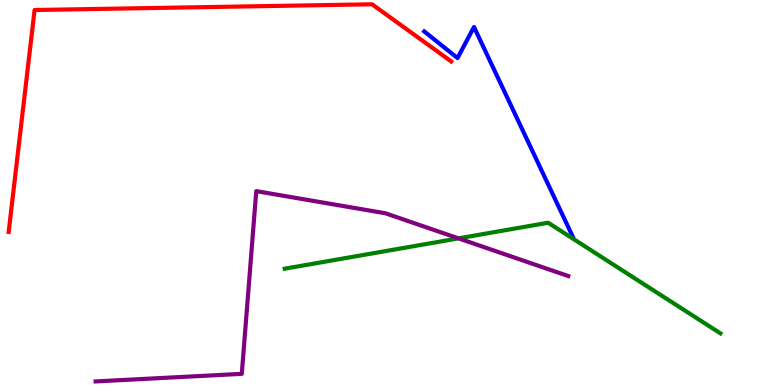[{'lines': ['blue', 'red'], 'intersections': []}, {'lines': ['green', 'red'], 'intersections': []}, {'lines': ['purple', 'red'], 'intersections': []}, {'lines': ['blue', 'green'], 'intersections': []}, {'lines': ['blue', 'purple'], 'intersections': []}, {'lines': ['green', 'purple'], 'intersections': [{'x': 5.92, 'y': 3.81}]}]